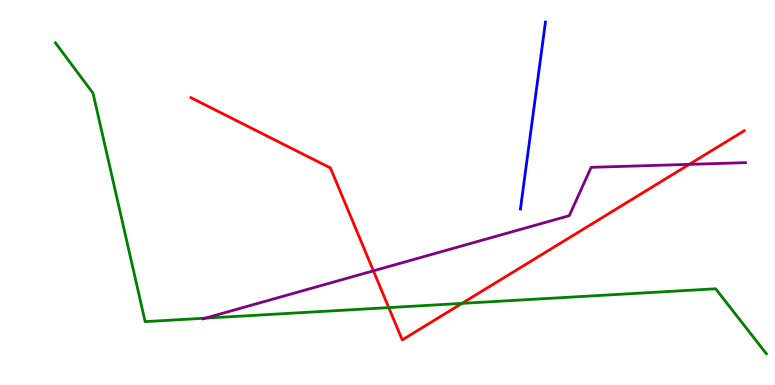[{'lines': ['blue', 'red'], 'intersections': []}, {'lines': ['green', 'red'], 'intersections': [{'x': 5.02, 'y': 2.01}, {'x': 5.96, 'y': 2.12}]}, {'lines': ['purple', 'red'], 'intersections': [{'x': 4.82, 'y': 2.97}, {'x': 8.89, 'y': 5.73}]}, {'lines': ['blue', 'green'], 'intersections': []}, {'lines': ['blue', 'purple'], 'intersections': []}, {'lines': ['green', 'purple'], 'intersections': [{'x': 2.65, 'y': 1.74}]}]